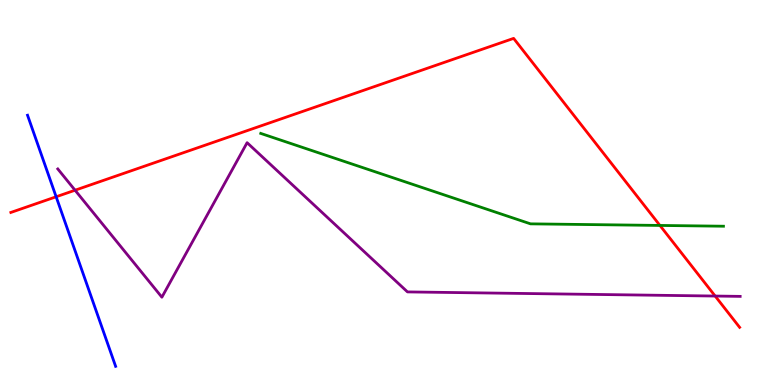[{'lines': ['blue', 'red'], 'intersections': [{'x': 0.724, 'y': 4.89}]}, {'lines': ['green', 'red'], 'intersections': [{'x': 8.52, 'y': 4.14}]}, {'lines': ['purple', 'red'], 'intersections': [{'x': 0.968, 'y': 5.06}, {'x': 9.23, 'y': 2.31}]}, {'lines': ['blue', 'green'], 'intersections': []}, {'lines': ['blue', 'purple'], 'intersections': []}, {'lines': ['green', 'purple'], 'intersections': []}]